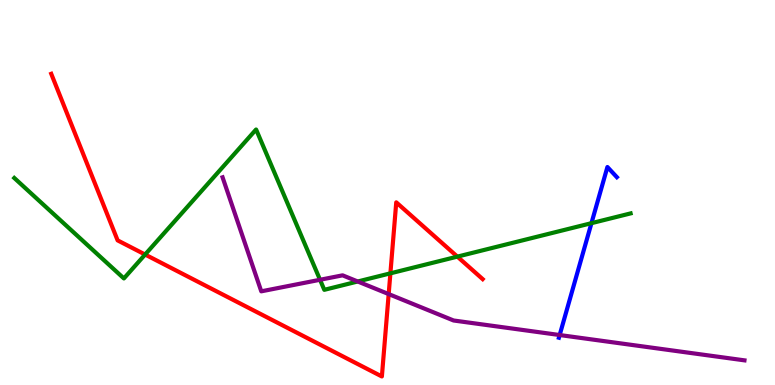[{'lines': ['blue', 'red'], 'intersections': []}, {'lines': ['green', 'red'], 'intersections': [{'x': 1.87, 'y': 3.39}, {'x': 5.04, 'y': 2.9}, {'x': 5.9, 'y': 3.33}]}, {'lines': ['purple', 'red'], 'intersections': [{'x': 5.02, 'y': 2.36}]}, {'lines': ['blue', 'green'], 'intersections': [{'x': 7.63, 'y': 4.2}]}, {'lines': ['blue', 'purple'], 'intersections': [{'x': 7.22, 'y': 1.3}]}, {'lines': ['green', 'purple'], 'intersections': [{'x': 4.13, 'y': 2.73}, {'x': 4.62, 'y': 2.69}]}]